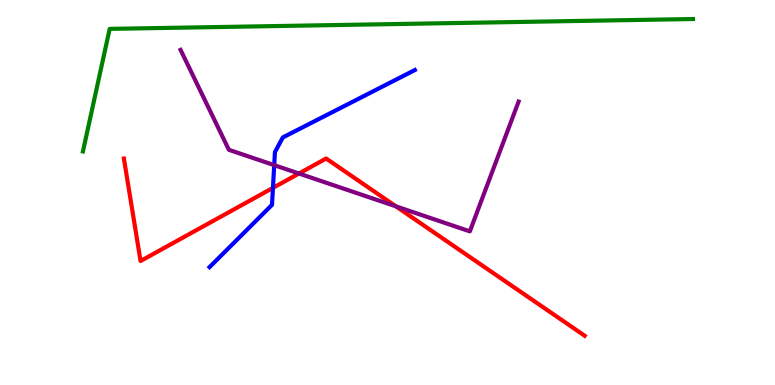[{'lines': ['blue', 'red'], 'intersections': [{'x': 3.52, 'y': 5.12}]}, {'lines': ['green', 'red'], 'intersections': []}, {'lines': ['purple', 'red'], 'intersections': [{'x': 3.86, 'y': 5.49}, {'x': 5.11, 'y': 4.64}]}, {'lines': ['blue', 'green'], 'intersections': []}, {'lines': ['blue', 'purple'], 'intersections': [{'x': 3.54, 'y': 5.71}]}, {'lines': ['green', 'purple'], 'intersections': []}]